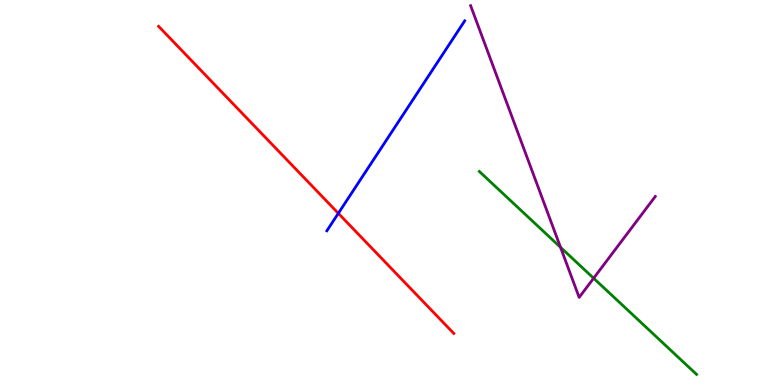[{'lines': ['blue', 'red'], 'intersections': [{'x': 4.37, 'y': 4.46}]}, {'lines': ['green', 'red'], 'intersections': []}, {'lines': ['purple', 'red'], 'intersections': []}, {'lines': ['blue', 'green'], 'intersections': []}, {'lines': ['blue', 'purple'], 'intersections': []}, {'lines': ['green', 'purple'], 'intersections': [{'x': 7.23, 'y': 3.58}, {'x': 7.66, 'y': 2.77}]}]